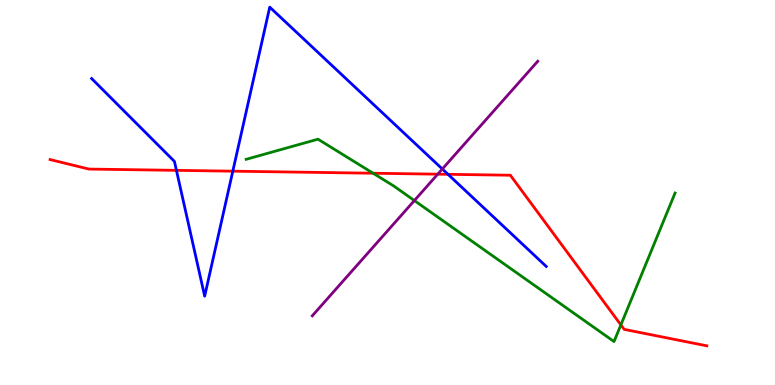[{'lines': ['blue', 'red'], 'intersections': [{'x': 2.28, 'y': 5.58}, {'x': 3.0, 'y': 5.55}, {'x': 5.78, 'y': 5.47}]}, {'lines': ['green', 'red'], 'intersections': [{'x': 4.81, 'y': 5.5}, {'x': 8.01, 'y': 1.56}]}, {'lines': ['purple', 'red'], 'intersections': [{'x': 5.65, 'y': 5.48}]}, {'lines': ['blue', 'green'], 'intersections': []}, {'lines': ['blue', 'purple'], 'intersections': [{'x': 5.71, 'y': 5.61}]}, {'lines': ['green', 'purple'], 'intersections': [{'x': 5.35, 'y': 4.79}]}]